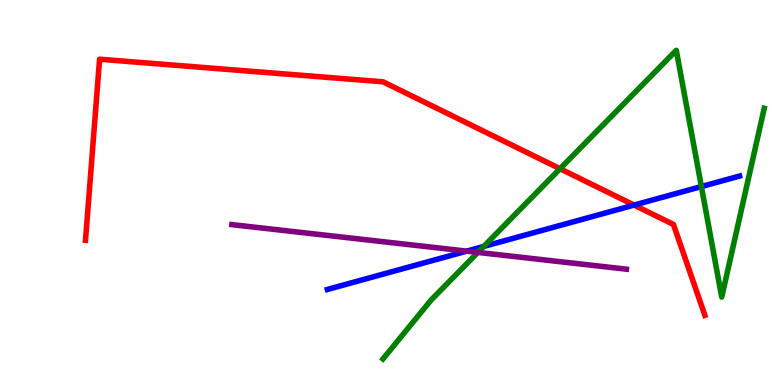[{'lines': ['blue', 'red'], 'intersections': [{'x': 8.18, 'y': 4.67}]}, {'lines': ['green', 'red'], 'intersections': [{'x': 7.23, 'y': 5.62}]}, {'lines': ['purple', 'red'], 'intersections': []}, {'lines': ['blue', 'green'], 'intersections': [{'x': 6.24, 'y': 3.6}, {'x': 9.05, 'y': 5.15}]}, {'lines': ['blue', 'purple'], 'intersections': [{'x': 6.02, 'y': 3.48}]}, {'lines': ['green', 'purple'], 'intersections': [{'x': 6.17, 'y': 3.44}]}]